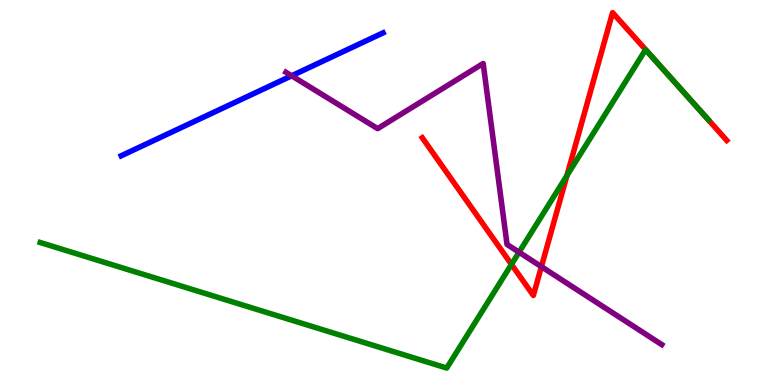[{'lines': ['blue', 'red'], 'intersections': []}, {'lines': ['green', 'red'], 'intersections': [{'x': 6.6, 'y': 3.13}, {'x': 7.32, 'y': 5.44}, {'x': 8.92, 'y': 7.39}]}, {'lines': ['purple', 'red'], 'intersections': [{'x': 6.99, 'y': 3.07}]}, {'lines': ['blue', 'green'], 'intersections': []}, {'lines': ['blue', 'purple'], 'intersections': [{'x': 3.76, 'y': 8.03}]}, {'lines': ['green', 'purple'], 'intersections': [{'x': 6.7, 'y': 3.45}]}]